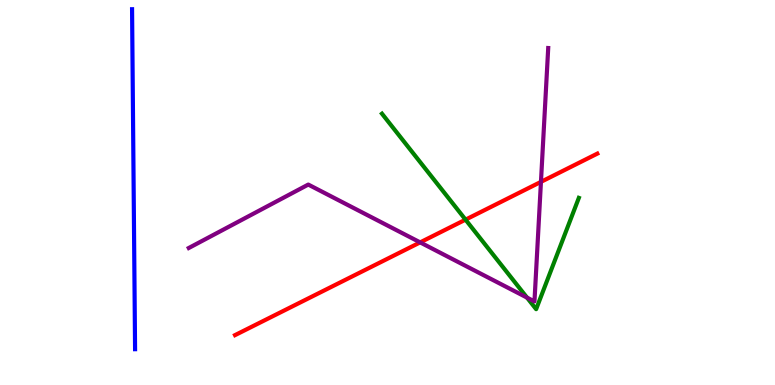[{'lines': ['blue', 'red'], 'intersections': []}, {'lines': ['green', 'red'], 'intersections': [{'x': 6.01, 'y': 4.29}]}, {'lines': ['purple', 'red'], 'intersections': [{'x': 5.42, 'y': 3.7}, {'x': 6.98, 'y': 5.28}]}, {'lines': ['blue', 'green'], 'intersections': []}, {'lines': ['blue', 'purple'], 'intersections': []}, {'lines': ['green', 'purple'], 'intersections': [{'x': 6.8, 'y': 2.27}]}]